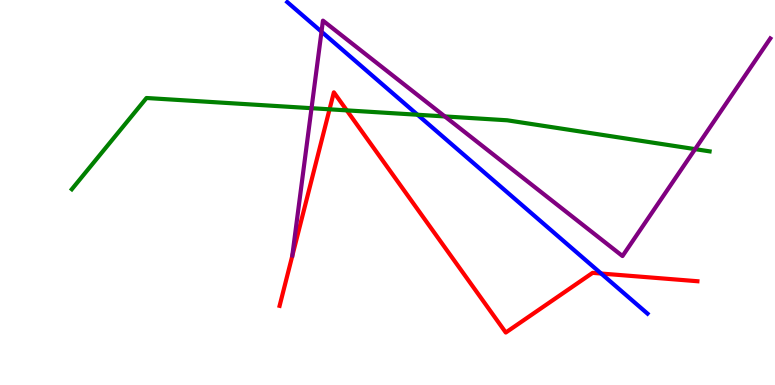[{'lines': ['blue', 'red'], 'intersections': [{'x': 7.76, 'y': 2.9}]}, {'lines': ['green', 'red'], 'intersections': [{'x': 4.25, 'y': 7.16}, {'x': 4.47, 'y': 7.13}]}, {'lines': ['purple', 'red'], 'intersections': []}, {'lines': ['blue', 'green'], 'intersections': [{'x': 5.39, 'y': 7.02}]}, {'lines': ['blue', 'purple'], 'intersections': [{'x': 4.15, 'y': 9.18}]}, {'lines': ['green', 'purple'], 'intersections': [{'x': 4.02, 'y': 7.19}, {'x': 5.74, 'y': 6.98}, {'x': 8.97, 'y': 6.13}]}]